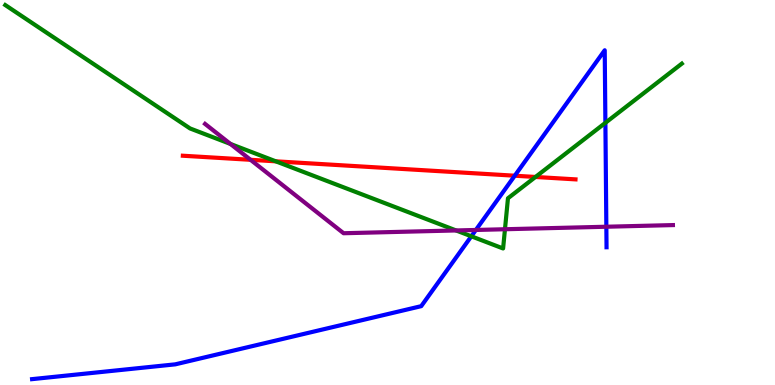[{'lines': ['blue', 'red'], 'intersections': [{'x': 6.64, 'y': 5.44}]}, {'lines': ['green', 'red'], 'intersections': [{'x': 3.56, 'y': 5.81}, {'x': 6.91, 'y': 5.4}]}, {'lines': ['purple', 'red'], 'intersections': [{'x': 3.23, 'y': 5.85}]}, {'lines': ['blue', 'green'], 'intersections': [{'x': 6.08, 'y': 3.86}, {'x': 7.81, 'y': 6.81}]}, {'lines': ['blue', 'purple'], 'intersections': [{'x': 6.14, 'y': 4.03}, {'x': 7.82, 'y': 4.11}]}, {'lines': ['green', 'purple'], 'intersections': [{'x': 2.97, 'y': 6.26}, {'x': 5.89, 'y': 4.01}, {'x': 6.52, 'y': 4.05}]}]